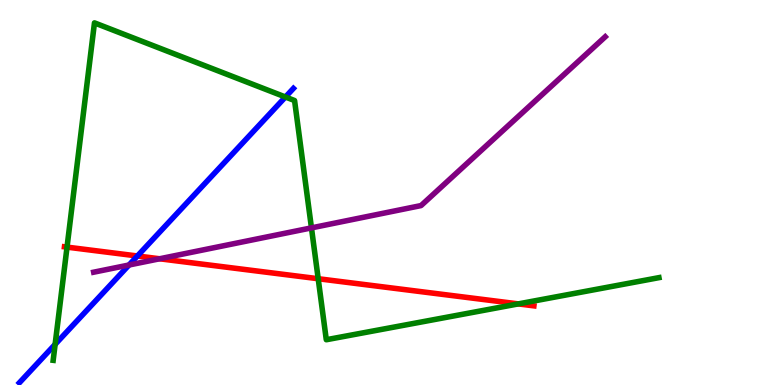[{'lines': ['blue', 'red'], 'intersections': [{'x': 1.77, 'y': 3.35}]}, {'lines': ['green', 'red'], 'intersections': [{'x': 0.865, 'y': 3.58}, {'x': 4.11, 'y': 2.76}, {'x': 6.69, 'y': 2.11}]}, {'lines': ['purple', 'red'], 'intersections': [{'x': 2.06, 'y': 3.28}]}, {'lines': ['blue', 'green'], 'intersections': [{'x': 0.711, 'y': 1.06}, {'x': 3.68, 'y': 7.48}]}, {'lines': ['blue', 'purple'], 'intersections': [{'x': 1.66, 'y': 3.12}]}, {'lines': ['green', 'purple'], 'intersections': [{'x': 4.02, 'y': 4.08}]}]